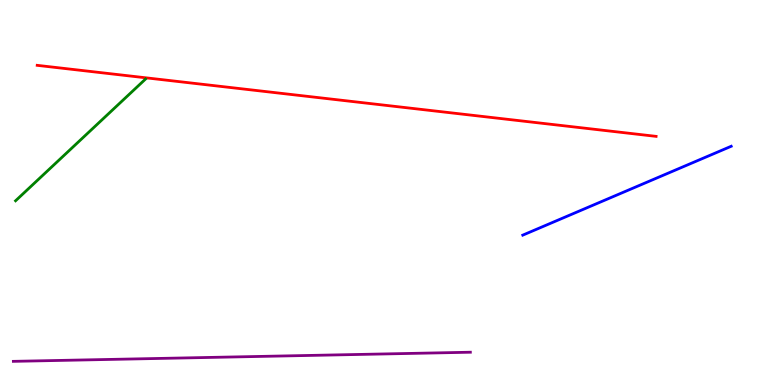[{'lines': ['blue', 'red'], 'intersections': []}, {'lines': ['green', 'red'], 'intersections': []}, {'lines': ['purple', 'red'], 'intersections': []}, {'lines': ['blue', 'green'], 'intersections': []}, {'lines': ['blue', 'purple'], 'intersections': []}, {'lines': ['green', 'purple'], 'intersections': []}]